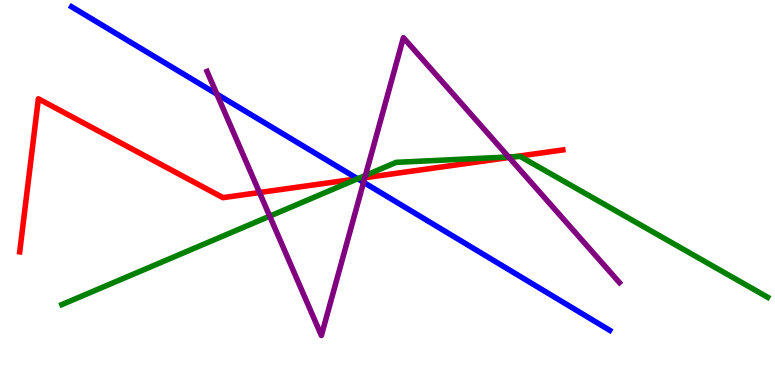[{'lines': ['blue', 'red'], 'intersections': [{'x': 4.61, 'y': 5.36}]}, {'lines': ['green', 'red'], 'intersections': [{'x': 4.62, 'y': 5.36}, {'x': 6.65, 'y': 5.93}]}, {'lines': ['purple', 'red'], 'intersections': [{'x': 3.35, 'y': 5.0}, {'x': 4.71, 'y': 5.38}, {'x': 6.57, 'y': 5.91}]}, {'lines': ['blue', 'green'], 'intersections': [{'x': 4.61, 'y': 5.36}]}, {'lines': ['blue', 'purple'], 'intersections': [{'x': 2.8, 'y': 7.56}, {'x': 4.69, 'y': 5.26}]}, {'lines': ['green', 'purple'], 'intersections': [{'x': 3.48, 'y': 4.39}, {'x': 4.72, 'y': 5.44}, {'x': 6.56, 'y': 5.92}]}]